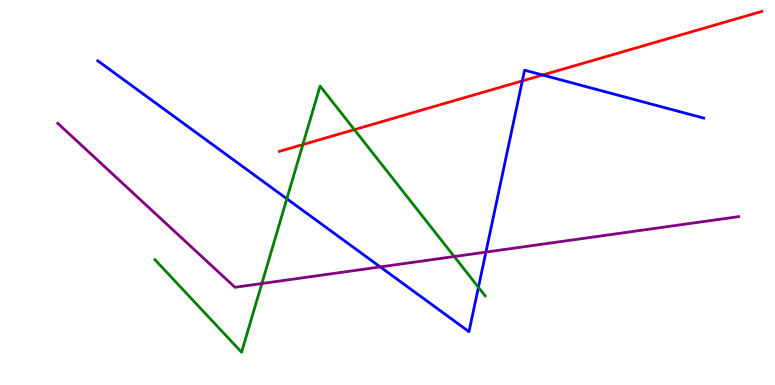[{'lines': ['blue', 'red'], 'intersections': [{'x': 6.74, 'y': 7.9}, {'x': 7.0, 'y': 8.05}]}, {'lines': ['green', 'red'], 'intersections': [{'x': 3.91, 'y': 6.24}, {'x': 4.57, 'y': 6.63}]}, {'lines': ['purple', 'red'], 'intersections': []}, {'lines': ['blue', 'green'], 'intersections': [{'x': 3.7, 'y': 4.84}, {'x': 6.17, 'y': 2.54}]}, {'lines': ['blue', 'purple'], 'intersections': [{'x': 4.91, 'y': 3.07}, {'x': 6.27, 'y': 3.45}]}, {'lines': ['green', 'purple'], 'intersections': [{'x': 3.38, 'y': 2.64}, {'x': 5.86, 'y': 3.34}]}]